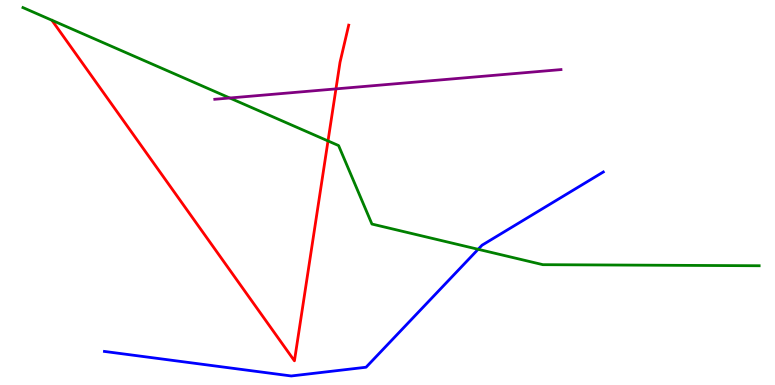[{'lines': ['blue', 'red'], 'intersections': []}, {'lines': ['green', 'red'], 'intersections': [{'x': 4.23, 'y': 6.34}]}, {'lines': ['purple', 'red'], 'intersections': [{'x': 4.33, 'y': 7.69}]}, {'lines': ['blue', 'green'], 'intersections': [{'x': 6.17, 'y': 3.53}]}, {'lines': ['blue', 'purple'], 'intersections': []}, {'lines': ['green', 'purple'], 'intersections': [{'x': 2.96, 'y': 7.45}]}]